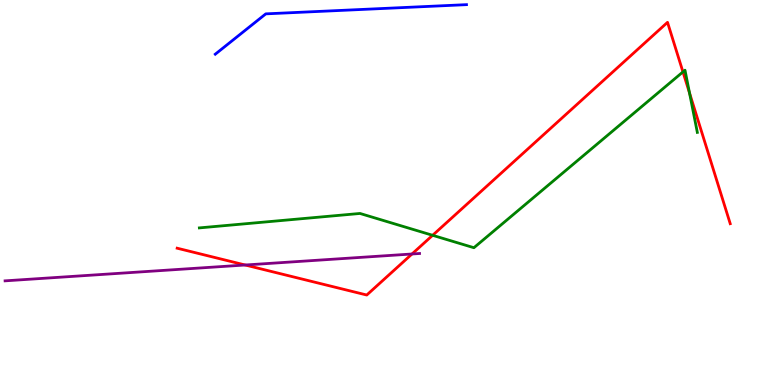[{'lines': ['blue', 'red'], 'intersections': []}, {'lines': ['green', 'red'], 'intersections': [{'x': 5.58, 'y': 3.89}, {'x': 8.81, 'y': 8.13}, {'x': 8.9, 'y': 7.58}]}, {'lines': ['purple', 'red'], 'intersections': [{'x': 3.16, 'y': 3.12}, {'x': 5.32, 'y': 3.4}]}, {'lines': ['blue', 'green'], 'intersections': []}, {'lines': ['blue', 'purple'], 'intersections': []}, {'lines': ['green', 'purple'], 'intersections': []}]